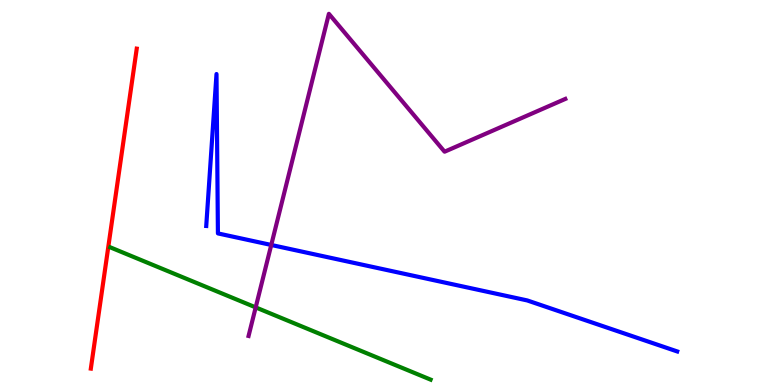[{'lines': ['blue', 'red'], 'intersections': []}, {'lines': ['green', 'red'], 'intersections': []}, {'lines': ['purple', 'red'], 'intersections': []}, {'lines': ['blue', 'green'], 'intersections': []}, {'lines': ['blue', 'purple'], 'intersections': [{'x': 3.5, 'y': 3.64}]}, {'lines': ['green', 'purple'], 'intersections': [{'x': 3.3, 'y': 2.02}]}]